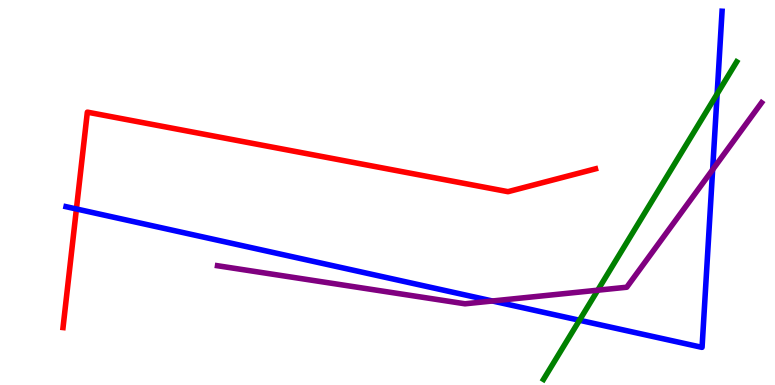[{'lines': ['blue', 'red'], 'intersections': [{'x': 0.986, 'y': 4.57}]}, {'lines': ['green', 'red'], 'intersections': []}, {'lines': ['purple', 'red'], 'intersections': []}, {'lines': ['blue', 'green'], 'intersections': [{'x': 7.48, 'y': 1.68}, {'x': 9.25, 'y': 7.56}]}, {'lines': ['blue', 'purple'], 'intersections': [{'x': 6.35, 'y': 2.18}, {'x': 9.2, 'y': 5.59}]}, {'lines': ['green', 'purple'], 'intersections': [{'x': 7.71, 'y': 2.46}]}]